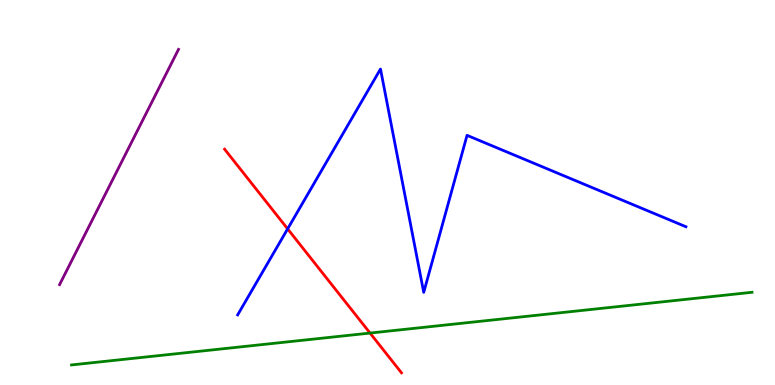[{'lines': ['blue', 'red'], 'intersections': [{'x': 3.71, 'y': 4.06}]}, {'lines': ['green', 'red'], 'intersections': [{'x': 4.77, 'y': 1.35}]}, {'lines': ['purple', 'red'], 'intersections': []}, {'lines': ['blue', 'green'], 'intersections': []}, {'lines': ['blue', 'purple'], 'intersections': []}, {'lines': ['green', 'purple'], 'intersections': []}]